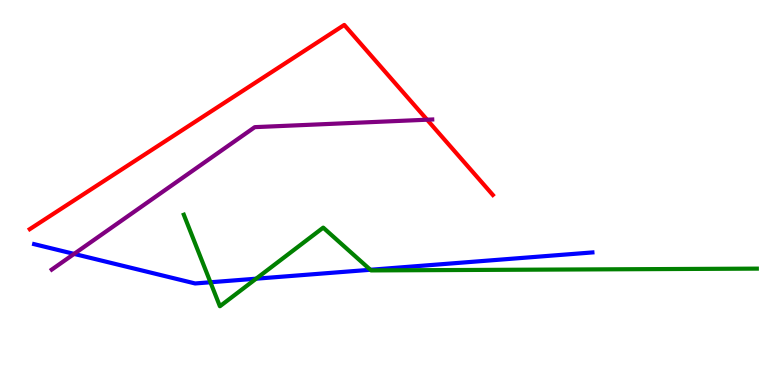[{'lines': ['blue', 'red'], 'intersections': []}, {'lines': ['green', 'red'], 'intersections': []}, {'lines': ['purple', 'red'], 'intersections': [{'x': 5.51, 'y': 6.89}]}, {'lines': ['blue', 'green'], 'intersections': [{'x': 2.72, 'y': 2.67}, {'x': 3.3, 'y': 2.76}, {'x': 4.78, 'y': 2.99}]}, {'lines': ['blue', 'purple'], 'intersections': [{'x': 0.956, 'y': 3.41}]}, {'lines': ['green', 'purple'], 'intersections': []}]